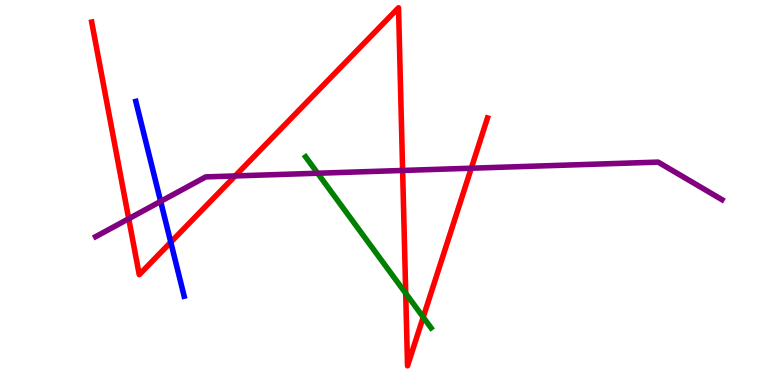[{'lines': ['blue', 'red'], 'intersections': [{'x': 2.2, 'y': 3.71}]}, {'lines': ['green', 'red'], 'intersections': [{'x': 5.23, 'y': 2.38}, {'x': 5.46, 'y': 1.76}]}, {'lines': ['purple', 'red'], 'intersections': [{'x': 1.66, 'y': 4.32}, {'x': 3.03, 'y': 5.43}, {'x': 5.2, 'y': 5.57}, {'x': 6.08, 'y': 5.63}]}, {'lines': ['blue', 'green'], 'intersections': []}, {'lines': ['blue', 'purple'], 'intersections': [{'x': 2.07, 'y': 4.77}]}, {'lines': ['green', 'purple'], 'intersections': [{'x': 4.1, 'y': 5.5}]}]